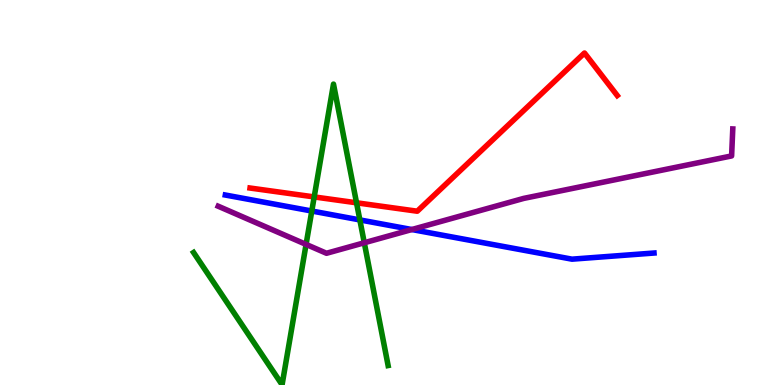[{'lines': ['blue', 'red'], 'intersections': []}, {'lines': ['green', 'red'], 'intersections': [{'x': 4.05, 'y': 4.89}, {'x': 4.6, 'y': 4.73}]}, {'lines': ['purple', 'red'], 'intersections': []}, {'lines': ['blue', 'green'], 'intersections': [{'x': 4.02, 'y': 4.52}, {'x': 4.64, 'y': 4.29}]}, {'lines': ['blue', 'purple'], 'intersections': [{'x': 5.31, 'y': 4.04}]}, {'lines': ['green', 'purple'], 'intersections': [{'x': 3.95, 'y': 3.65}, {'x': 4.7, 'y': 3.69}]}]